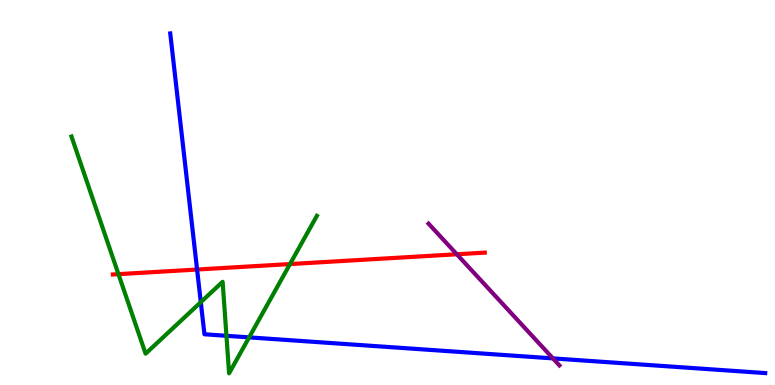[{'lines': ['blue', 'red'], 'intersections': [{'x': 2.54, 'y': 3.0}]}, {'lines': ['green', 'red'], 'intersections': [{'x': 1.53, 'y': 2.88}, {'x': 3.74, 'y': 3.14}]}, {'lines': ['purple', 'red'], 'intersections': [{'x': 5.89, 'y': 3.4}]}, {'lines': ['blue', 'green'], 'intersections': [{'x': 2.59, 'y': 2.15}, {'x': 2.92, 'y': 1.28}, {'x': 3.21, 'y': 1.24}]}, {'lines': ['blue', 'purple'], 'intersections': [{'x': 7.13, 'y': 0.691}]}, {'lines': ['green', 'purple'], 'intersections': []}]